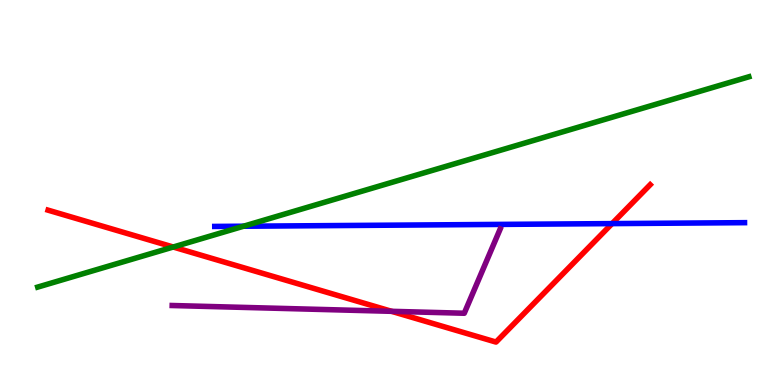[{'lines': ['blue', 'red'], 'intersections': [{'x': 7.9, 'y': 4.19}]}, {'lines': ['green', 'red'], 'intersections': [{'x': 2.24, 'y': 3.58}]}, {'lines': ['purple', 'red'], 'intersections': [{'x': 5.05, 'y': 1.91}]}, {'lines': ['blue', 'green'], 'intersections': [{'x': 3.14, 'y': 4.12}]}, {'lines': ['blue', 'purple'], 'intersections': []}, {'lines': ['green', 'purple'], 'intersections': []}]